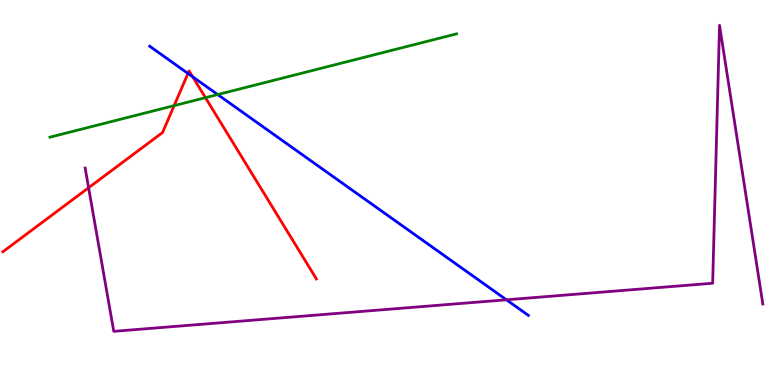[{'lines': ['blue', 'red'], 'intersections': [{'x': 2.43, 'y': 8.09}, {'x': 2.49, 'y': 8.01}]}, {'lines': ['green', 'red'], 'intersections': [{'x': 2.25, 'y': 7.26}, {'x': 2.65, 'y': 7.46}]}, {'lines': ['purple', 'red'], 'intersections': [{'x': 1.14, 'y': 5.12}]}, {'lines': ['blue', 'green'], 'intersections': [{'x': 2.81, 'y': 7.54}]}, {'lines': ['blue', 'purple'], 'intersections': [{'x': 6.53, 'y': 2.21}]}, {'lines': ['green', 'purple'], 'intersections': []}]